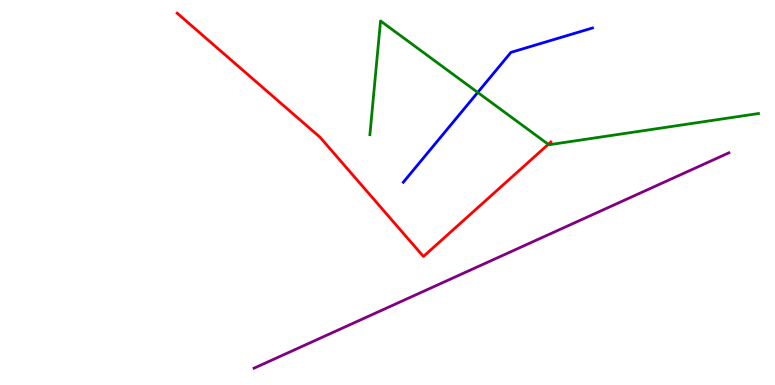[{'lines': ['blue', 'red'], 'intersections': []}, {'lines': ['green', 'red'], 'intersections': [{'x': 7.07, 'y': 6.25}]}, {'lines': ['purple', 'red'], 'intersections': []}, {'lines': ['blue', 'green'], 'intersections': [{'x': 6.16, 'y': 7.6}]}, {'lines': ['blue', 'purple'], 'intersections': []}, {'lines': ['green', 'purple'], 'intersections': []}]